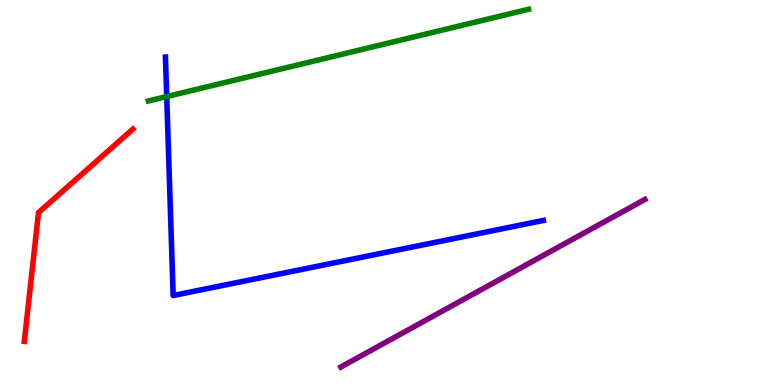[{'lines': ['blue', 'red'], 'intersections': []}, {'lines': ['green', 'red'], 'intersections': []}, {'lines': ['purple', 'red'], 'intersections': []}, {'lines': ['blue', 'green'], 'intersections': [{'x': 2.15, 'y': 7.49}]}, {'lines': ['blue', 'purple'], 'intersections': []}, {'lines': ['green', 'purple'], 'intersections': []}]